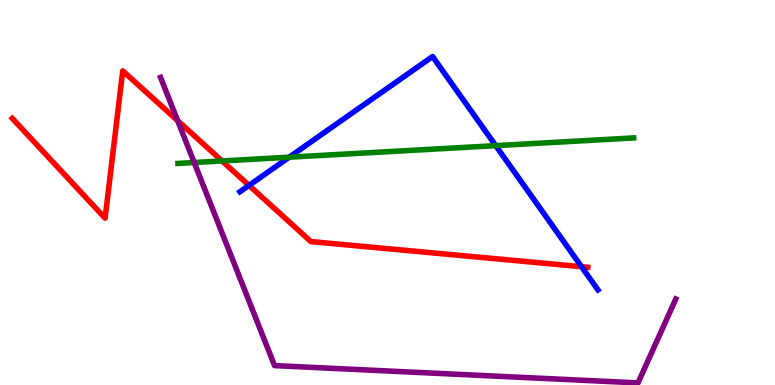[{'lines': ['blue', 'red'], 'intersections': [{'x': 3.21, 'y': 5.18}, {'x': 7.5, 'y': 3.07}]}, {'lines': ['green', 'red'], 'intersections': [{'x': 2.87, 'y': 5.82}]}, {'lines': ['purple', 'red'], 'intersections': [{'x': 2.29, 'y': 6.87}]}, {'lines': ['blue', 'green'], 'intersections': [{'x': 3.73, 'y': 5.92}, {'x': 6.4, 'y': 6.22}]}, {'lines': ['blue', 'purple'], 'intersections': []}, {'lines': ['green', 'purple'], 'intersections': [{'x': 2.51, 'y': 5.78}]}]